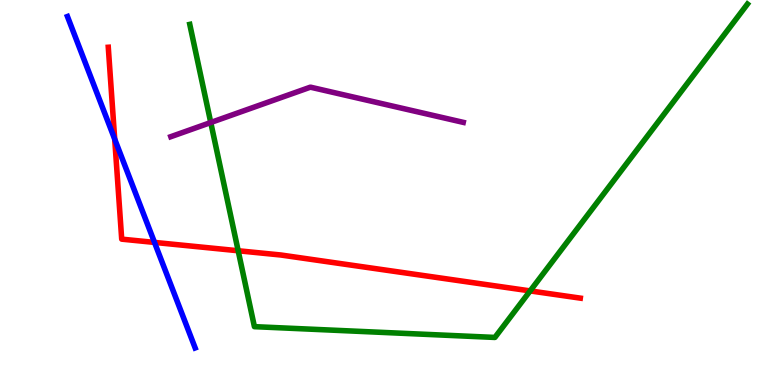[{'lines': ['blue', 'red'], 'intersections': [{'x': 1.48, 'y': 6.39}, {'x': 1.99, 'y': 3.7}]}, {'lines': ['green', 'red'], 'intersections': [{'x': 3.07, 'y': 3.49}, {'x': 6.84, 'y': 2.44}]}, {'lines': ['purple', 'red'], 'intersections': []}, {'lines': ['blue', 'green'], 'intersections': []}, {'lines': ['blue', 'purple'], 'intersections': []}, {'lines': ['green', 'purple'], 'intersections': [{'x': 2.72, 'y': 6.82}]}]